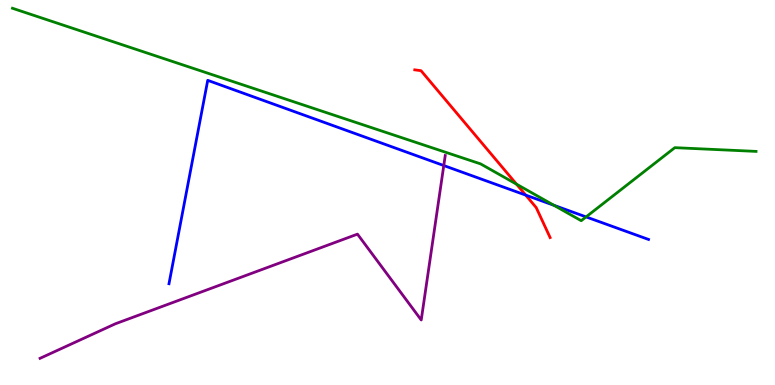[{'lines': ['blue', 'red'], 'intersections': [{'x': 6.78, 'y': 4.93}]}, {'lines': ['green', 'red'], 'intersections': [{'x': 6.66, 'y': 5.22}]}, {'lines': ['purple', 'red'], 'intersections': []}, {'lines': ['blue', 'green'], 'intersections': [{'x': 7.15, 'y': 4.67}, {'x': 7.56, 'y': 4.37}]}, {'lines': ['blue', 'purple'], 'intersections': [{'x': 5.73, 'y': 5.7}]}, {'lines': ['green', 'purple'], 'intersections': []}]